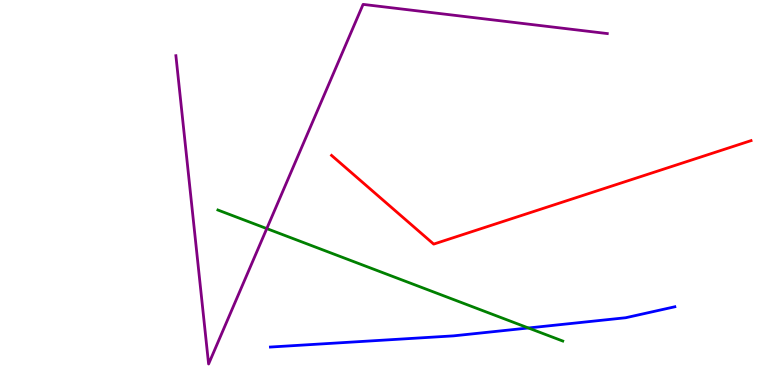[{'lines': ['blue', 'red'], 'intersections': []}, {'lines': ['green', 'red'], 'intersections': []}, {'lines': ['purple', 'red'], 'intersections': []}, {'lines': ['blue', 'green'], 'intersections': [{'x': 6.82, 'y': 1.48}]}, {'lines': ['blue', 'purple'], 'intersections': []}, {'lines': ['green', 'purple'], 'intersections': [{'x': 3.44, 'y': 4.06}]}]